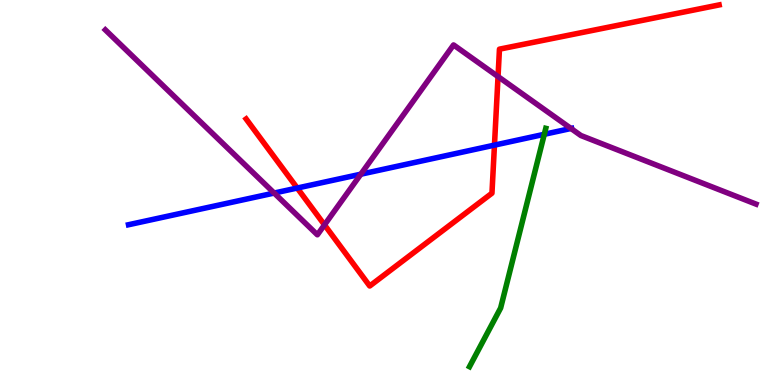[{'lines': ['blue', 'red'], 'intersections': [{'x': 3.84, 'y': 5.12}, {'x': 6.38, 'y': 6.23}]}, {'lines': ['green', 'red'], 'intersections': []}, {'lines': ['purple', 'red'], 'intersections': [{'x': 4.19, 'y': 4.16}, {'x': 6.43, 'y': 8.01}]}, {'lines': ['blue', 'green'], 'intersections': [{'x': 7.02, 'y': 6.51}]}, {'lines': ['blue', 'purple'], 'intersections': [{'x': 3.54, 'y': 4.99}, {'x': 4.66, 'y': 5.48}, {'x': 7.37, 'y': 6.66}]}, {'lines': ['green', 'purple'], 'intersections': []}]